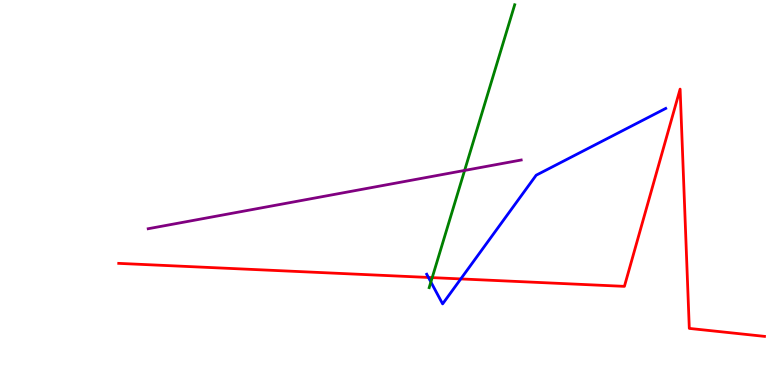[{'lines': ['blue', 'red'], 'intersections': [{'x': 5.53, 'y': 2.79}, {'x': 5.95, 'y': 2.76}]}, {'lines': ['green', 'red'], 'intersections': [{'x': 5.58, 'y': 2.79}]}, {'lines': ['purple', 'red'], 'intersections': []}, {'lines': ['blue', 'green'], 'intersections': [{'x': 5.56, 'y': 2.68}]}, {'lines': ['blue', 'purple'], 'intersections': []}, {'lines': ['green', 'purple'], 'intersections': [{'x': 6.0, 'y': 5.57}]}]